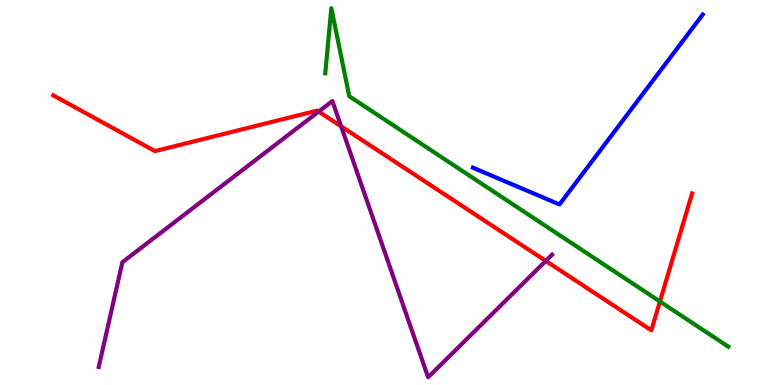[{'lines': ['blue', 'red'], 'intersections': []}, {'lines': ['green', 'red'], 'intersections': [{'x': 8.52, 'y': 2.17}]}, {'lines': ['purple', 'red'], 'intersections': [{'x': 4.11, 'y': 7.1}, {'x': 4.4, 'y': 6.72}, {'x': 7.04, 'y': 3.22}]}, {'lines': ['blue', 'green'], 'intersections': []}, {'lines': ['blue', 'purple'], 'intersections': []}, {'lines': ['green', 'purple'], 'intersections': []}]